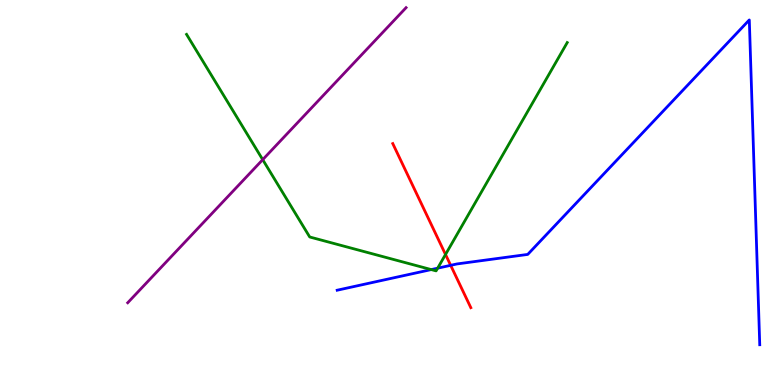[{'lines': ['blue', 'red'], 'intersections': [{'x': 5.82, 'y': 3.11}]}, {'lines': ['green', 'red'], 'intersections': [{'x': 5.75, 'y': 3.39}]}, {'lines': ['purple', 'red'], 'intersections': []}, {'lines': ['blue', 'green'], 'intersections': [{'x': 5.56, 'y': 3.0}, {'x': 5.65, 'y': 3.03}]}, {'lines': ['blue', 'purple'], 'intersections': []}, {'lines': ['green', 'purple'], 'intersections': [{'x': 3.39, 'y': 5.85}]}]